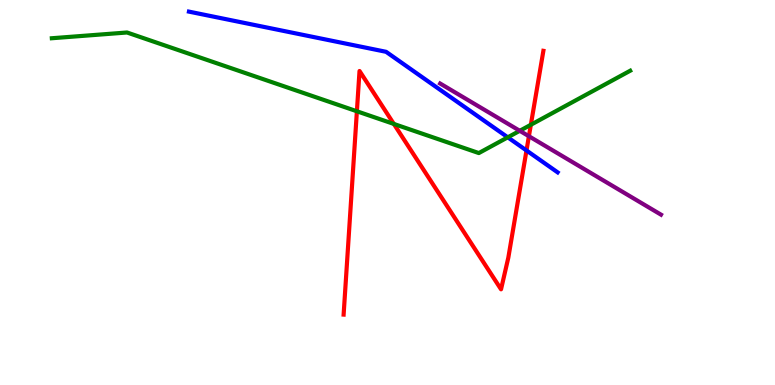[{'lines': ['blue', 'red'], 'intersections': [{'x': 6.79, 'y': 6.09}]}, {'lines': ['green', 'red'], 'intersections': [{'x': 4.61, 'y': 7.11}, {'x': 5.08, 'y': 6.78}, {'x': 6.85, 'y': 6.76}]}, {'lines': ['purple', 'red'], 'intersections': [{'x': 6.82, 'y': 6.46}]}, {'lines': ['blue', 'green'], 'intersections': [{'x': 6.55, 'y': 6.43}]}, {'lines': ['blue', 'purple'], 'intersections': []}, {'lines': ['green', 'purple'], 'intersections': [{'x': 6.71, 'y': 6.6}]}]